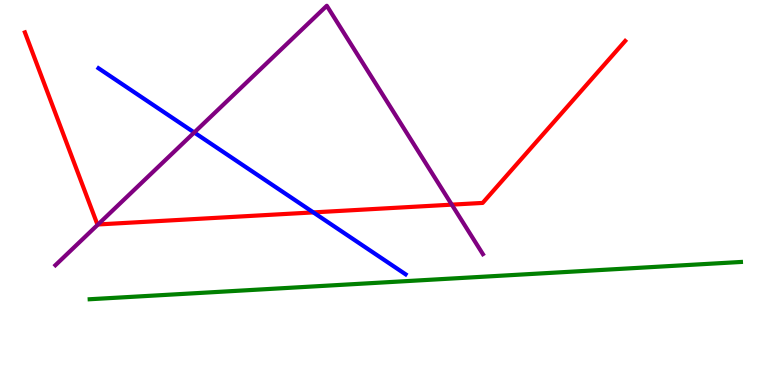[{'lines': ['blue', 'red'], 'intersections': [{'x': 4.04, 'y': 4.48}]}, {'lines': ['green', 'red'], 'intersections': []}, {'lines': ['purple', 'red'], 'intersections': [{'x': 1.26, 'y': 4.17}, {'x': 5.83, 'y': 4.68}]}, {'lines': ['blue', 'green'], 'intersections': []}, {'lines': ['blue', 'purple'], 'intersections': [{'x': 2.51, 'y': 6.56}]}, {'lines': ['green', 'purple'], 'intersections': []}]